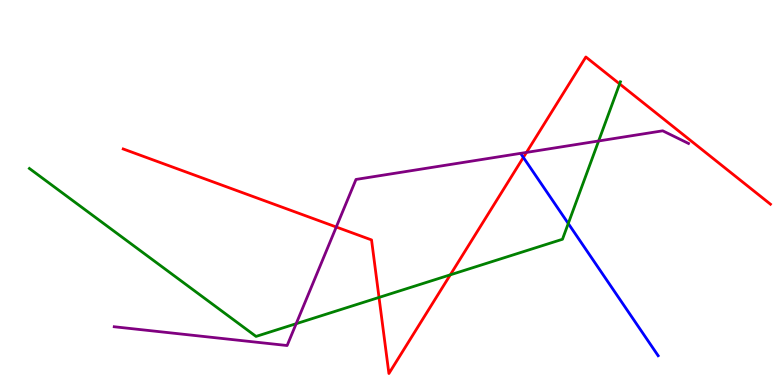[{'lines': ['blue', 'red'], 'intersections': [{'x': 6.75, 'y': 5.91}]}, {'lines': ['green', 'red'], 'intersections': [{'x': 4.89, 'y': 2.27}, {'x': 5.81, 'y': 2.86}, {'x': 8.0, 'y': 7.82}]}, {'lines': ['purple', 'red'], 'intersections': [{'x': 4.34, 'y': 4.1}, {'x': 6.79, 'y': 6.04}]}, {'lines': ['blue', 'green'], 'intersections': [{'x': 7.33, 'y': 4.19}]}, {'lines': ['blue', 'purple'], 'intersections': []}, {'lines': ['green', 'purple'], 'intersections': [{'x': 3.82, 'y': 1.59}, {'x': 7.72, 'y': 6.34}]}]